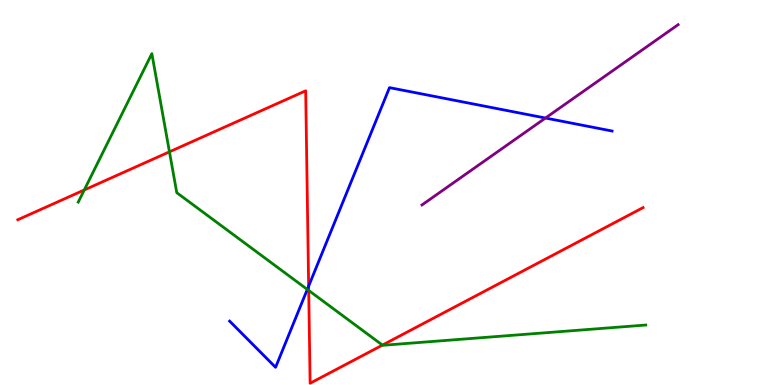[{'lines': ['blue', 'red'], 'intersections': [{'x': 3.98, 'y': 2.57}]}, {'lines': ['green', 'red'], 'intersections': [{'x': 1.09, 'y': 5.07}, {'x': 2.19, 'y': 6.06}, {'x': 3.98, 'y': 2.46}, {'x': 4.93, 'y': 1.04}]}, {'lines': ['purple', 'red'], 'intersections': []}, {'lines': ['blue', 'green'], 'intersections': [{'x': 3.97, 'y': 2.48}]}, {'lines': ['blue', 'purple'], 'intersections': [{'x': 7.04, 'y': 6.93}]}, {'lines': ['green', 'purple'], 'intersections': []}]